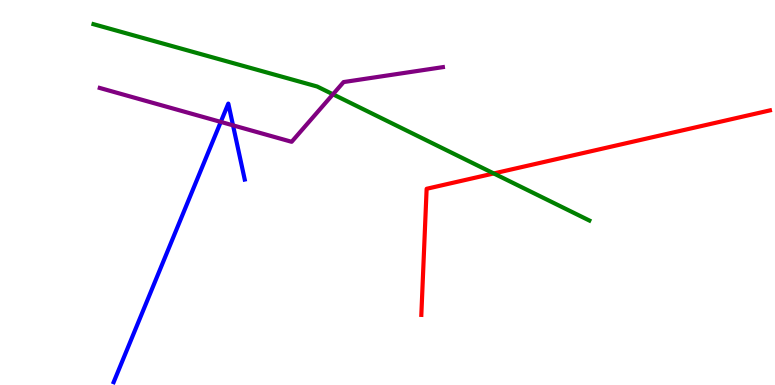[{'lines': ['blue', 'red'], 'intersections': []}, {'lines': ['green', 'red'], 'intersections': [{'x': 6.37, 'y': 5.49}]}, {'lines': ['purple', 'red'], 'intersections': []}, {'lines': ['blue', 'green'], 'intersections': []}, {'lines': ['blue', 'purple'], 'intersections': [{'x': 2.85, 'y': 6.83}, {'x': 3.01, 'y': 6.74}]}, {'lines': ['green', 'purple'], 'intersections': [{'x': 4.3, 'y': 7.55}]}]